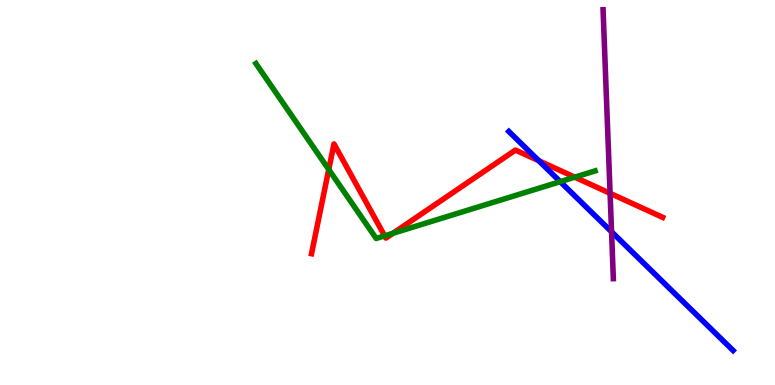[{'lines': ['blue', 'red'], 'intersections': [{'x': 6.95, 'y': 5.82}]}, {'lines': ['green', 'red'], 'intersections': [{'x': 4.24, 'y': 5.6}, {'x': 4.96, 'y': 3.87}, {'x': 5.07, 'y': 3.94}, {'x': 7.42, 'y': 5.4}]}, {'lines': ['purple', 'red'], 'intersections': [{'x': 7.87, 'y': 4.98}]}, {'lines': ['blue', 'green'], 'intersections': [{'x': 7.23, 'y': 5.28}]}, {'lines': ['blue', 'purple'], 'intersections': [{'x': 7.89, 'y': 3.98}]}, {'lines': ['green', 'purple'], 'intersections': []}]